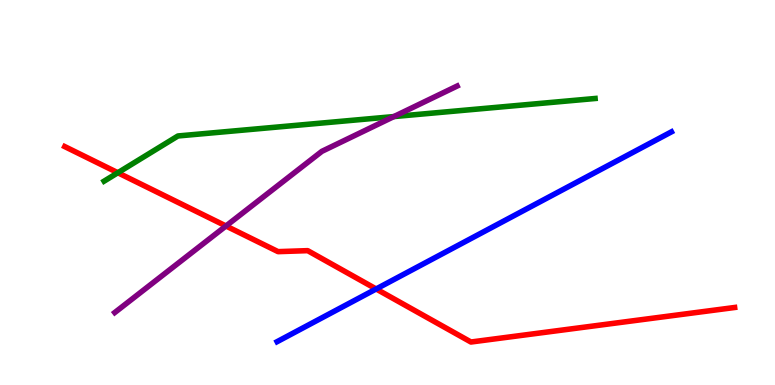[{'lines': ['blue', 'red'], 'intersections': [{'x': 4.85, 'y': 2.49}]}, {'lines': ['green', 'red'], 'intersections': [{'x': 1.52, 'y': 5.51}]}, {'lines': ['purple', 'red'], 'intersections': [{'x': 2.92, 'y': 4.13}]}, {'lines': ['blue', 'green'], 'intersections': []}, {'lines': ['blue', 'purple'], 'intersections': []}, {'lines': ['green', 'purple'], 'intersections': [{'x': 5.08, 'y': 6.97}]}]